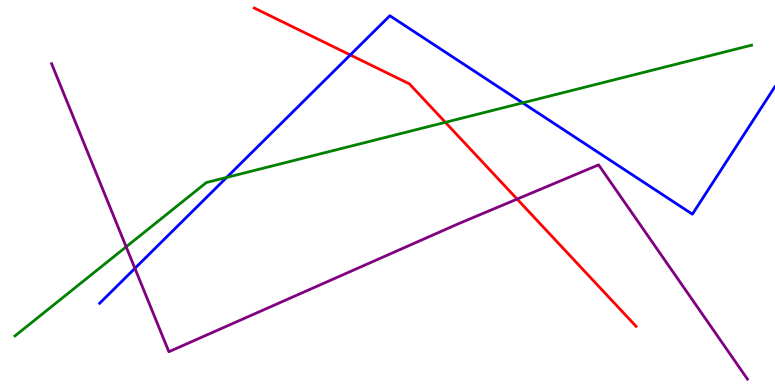[{'lines': ['blue', 'red'], 'intersections': [{'x': 4.52, 'y': 8.57}]}, {'lines': ['green', 'red'], 'intersections': [{'x': 5.75, 'y': 6.82}]}, {'lines': ['purple', 'red'], 'intersections': [{'x': 6.67, 'y': 4.83}]}, {'lines': ['blue', 'green'], 'intersections': [{'x': 2.92, 'y': 5.39}, {'x': 6.74, 'y': 7.33}]}, {'lines': ['blue', 'purple'], 'intersections': [{'x': 1.74, 'y': 3.03}]}, {'lines': ['green', 'purple'], 'intersections': [{'x': 1.63, 'y': 3.59}]}]